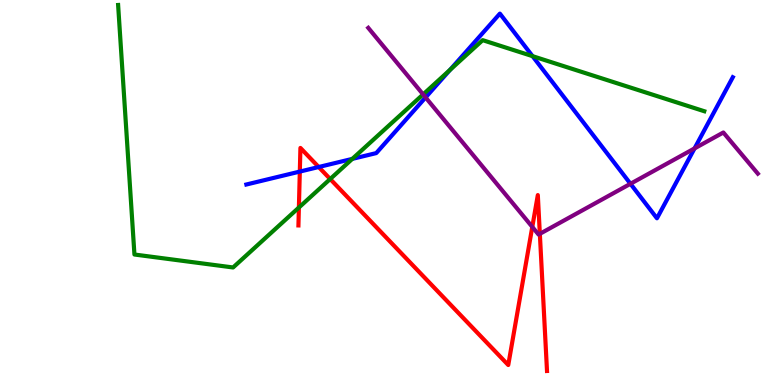[{'lines': ['blue', 'red'], 'intersections': [{'x': 3.87, 'y': 5.54}, {'x': 4.11, 'y': 5.66}]}, {'lines': ['green', 'red'], 'intersections': [{'x': 3.86, 'y': 4.61}, {'x': 4.26, 'y': 5.35}]}, {'lines': ['purple', 'red'], 'intersections': [{'x': 6.87, 'y': 4.11}, {'x': 6.97, 'y': 3.93}]}, {'lines': ['blue', 'green'], 'intersections': [{'x': 4.55, 'y': 5.87}, {'x': 5.81, 'y': 8.18}, {'x': 6.87, 'y': 8.54}]}, {'lines': ['blue', 'purple'], 'intersections': [{'x': 5.49, 'y': 7.47}, {'x': 8.14, 'y': 5.23}, {'x': 8.96, 'y': 6.15}]}, {'lines': ['green', 'purple'], 'intersections': [{'x': 5.46, 'y': 7.55}]}]